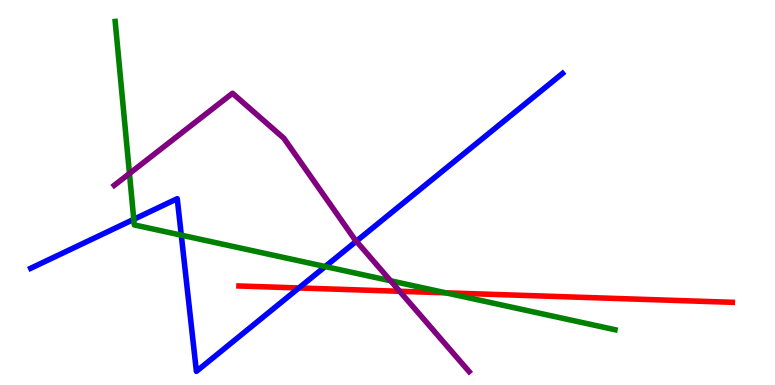[{'lines': ['blue', 'red'], 'intersections': [{'x': 3.86, 'y': 2.52}]}, {'lines': ['green', 'red'], 'intersections': [{'x': 5.75, 'y': 2.39}]}, {'lines': ['purple', 'red'], 'intersections': [{'x': 5.16, 'y': 2.43}]}, {'lines': ['blue', 'green'], 'intersections': [{'x': 1.73, 'y': 4.3}, {'x': 2.34, 'y': 3.89}, {'x': 4.2, 'y': 3.08}]}, {'lines': ['blue', 'purple'], 'intersections': [{'x': 4.6, 'y': 3.73}]}, {'lines': ['green', 'purple'], 'intersections': [{'x': 1.67, 'y': 5.49}, {'x': 5.04, 'y': 2.71}]}]